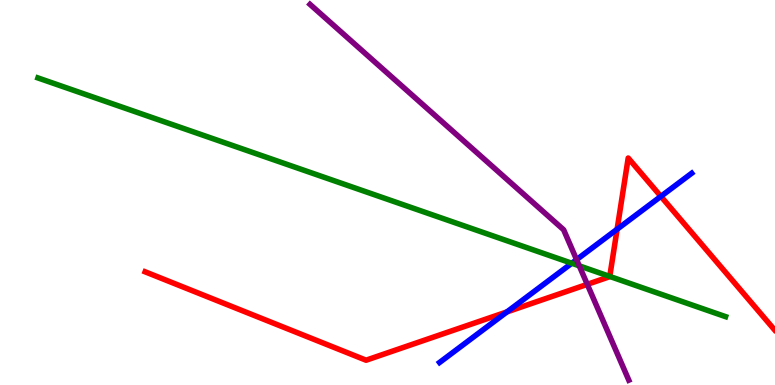[{'lines': ['blue', 'red'], 'intersections': [{'x': 6.54, 'y': 1.9}, {'x': 7.96, 'y': 4.05}, {'x': 8.53, 'y': 4.9}]}, {'lines': ['green', 'red'], 'intersections': [{'x': 7.87, 'y': 2.82}]}, {'lines': ['purple', 'red'], 'intersections': [{'x': 7.58, 'y': 2.61}]}, {'lines': ['blue', 'green'], 'intersections': [{'x': 7.38, 'y': 3.16}]}, {'lines': ['blue', 'purple'], 'intersections': [{'x': 7.44, 'y': 3.26}]}, {'lines': ['green', 'purple'], 'intersections': [{'x': 7.47, 'y': 3.09}]}]